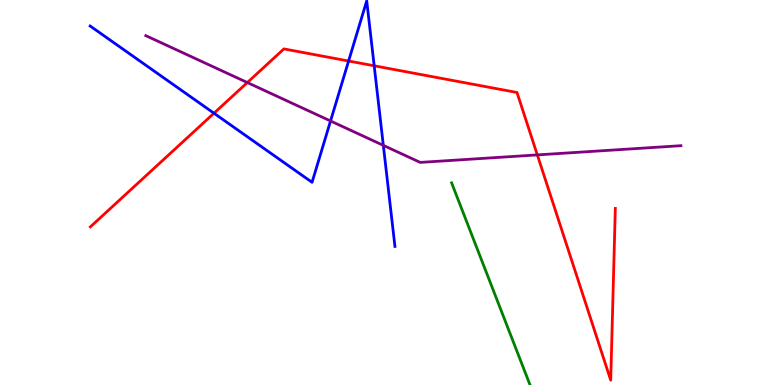[{'lines': ['blue', 'red'], 'intersections': [{'x': 2.76, 'y': 7.06}, {'x': 4.5, 'y': 8.42}, {'x': 4.83, 'y': 8.29}]}, {'lines': ['green', 'red'], 'intersections': []}, {'lines': ['purple', 'red'], 'intersections': [{'x': 3.19, 'y': 7.86}, {'x': 6.93, 'y': 5.98}]}, {'lines': ['blue', 'green'], 'intersections': []}, {'lines': ['blue', 'purple'], 'intersections': [{'x': 4.26, 'y': 6.86}, {'x': 4.95, 'y': 6.22}]}, {'lines': ['green', 'purple'], 'intersections': []}]